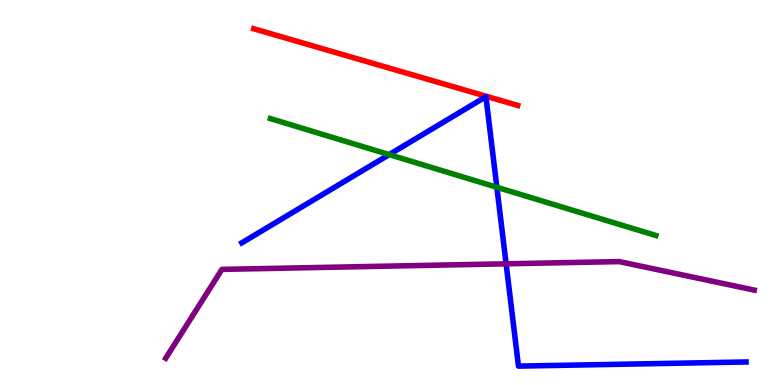[{'lines': ['blue', 'red'], 'intersections': []}, {'lines': ['green', 'red'], 'intersections': []}, {'lines': ['purple', 'red'], 'intersections': []}, {'lines': ['blue', 'green'], 'intersections': [{'x': 5.02, 'y': 5.98}, {'x': 6.41, 'y': 5.14}]}, {'lines': ['blue', 'purple'], 'intersections': [{'x': 6.53, 'y': 3.15}]}, {'lines': ['green', 'purple'], 'intersections': []}]